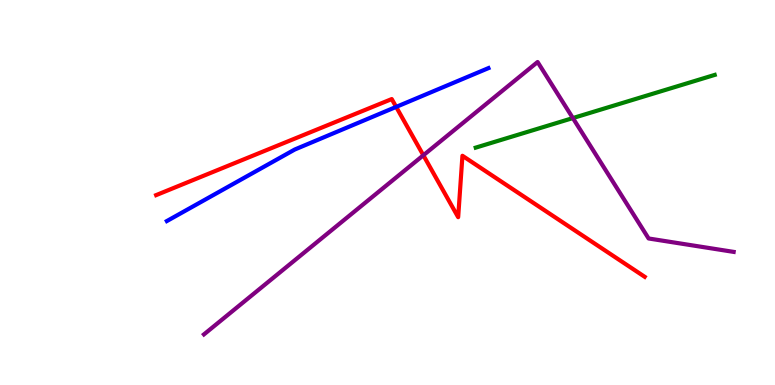[{'lines': ['blue', 'red'], 'intersections': [{'x': 5.11, 'y': 7.22}]}, {'lines': ['green', 'red'], 'intersections': []}, {'lines': ['purple', 'red'], 'intersections': [{'x': 5.46, 'y': 5.97}]}, {'lines': ['blue', 'green'], 'intersections': []}, {'lines': ['blue', 'purple'], 'intersections': []}, {'lines': ['green', 'purple'], 'intersections': [{'x': 7.39, 'y': 6.93}]}]